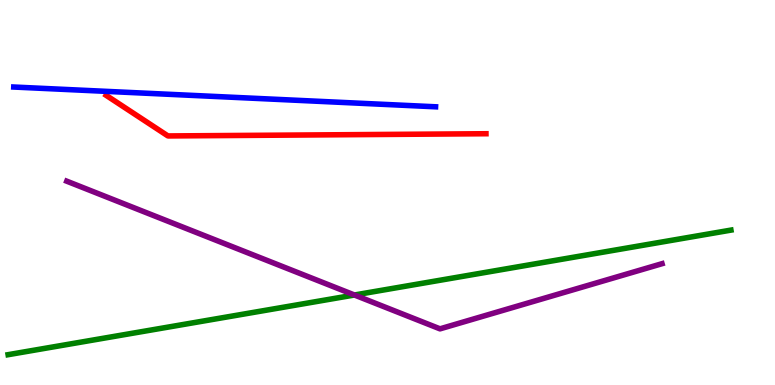[{'lines': ['blue', 'red'], 'intersections': []}, {'lines': ['green', 'red'], 'intersections': []}, {'lines': ['purple', 'red'], 'intersections': []}, {'lines': ['blue', 'green'], 'intersections': []}, {'lines': ['blue', 'purple'], 'intersections': []}, {'lines': ['green', 'purple'], 'intersections': [{'x': 4.57, 'y': 2.34}]}]